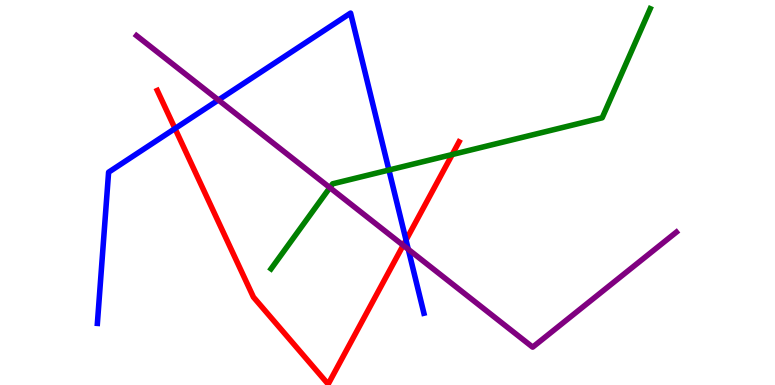[{'lines': ['blue', 'red'], 'intersections': [{'x': 2.26, 'y': 6.66}, {'x': 5.24, 'y': 3.76}]}, {'lines': ['green', 'red'], 'intersections': [{'x': 5.84, 'y': 5.99}]}, {'lines': ['purple', 'red'], 'intersections': [{'x': 5.2, 'y': 3.63}]}, {'lines': ['blue', 'green'], 'intersections': [{'x': 5.02, 'y': 5.58}]}, {'lines': ['blue', 'purple'], 'intersections': [{'x': 2.82, 'y': 7.4}, {'x': 5.27, 'y': 3.52}]}, {'lines': ['green', 'purple'], 'intersections': [{'x': 4.26, 'y': 5.13}]}]